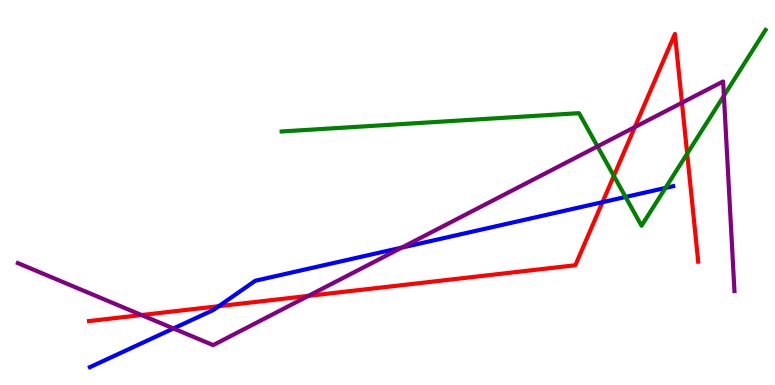[{'lines': ['blue', 'red'], 'intersections': [{'x': 2.82, 'y': 2.05}, {'x': 7.77, 'y': 4.75}]}, {'lines': ['green', 'red'], 'intersections': [{'x': 7.92, 'y': 5.43}, {'x': 8.87, 'y': 6.01}]}, {'lines': ['purple', 'red'], 'intersections': [{'x': 1.83, 'y': 1.82}, {'x': 3.98, 'y': 2.31}, {'x': 8.19, 'y': 6.7}, {'x': 8.8, 'y': 7.33}]}, {'lines': ['blue', 'green'], 'intersections': [{'x': 8.07, 'y': 4.88}, {'x': 8.59, 'y': 5.12}]}, {'lines': ['blue', 'purple'], 'intersections': [{'x': 2.24, 'y': 1.47}, {'x': 5.18, 'y': 3.57}]}, {'lines': ['green', 'purple'], 'intersections': [{'x': 7.71, 'y': 6.2}, {'x': 9.34, 'y': 7.51}]}]